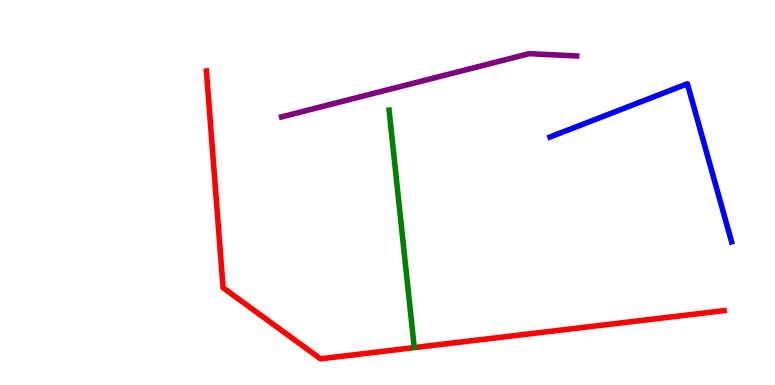[{'lines': ['blue', 'red'], 'intersections': []}, {'lines': ['green', 'red'], 'intersections': []}, {'lines': ['purple', 'red'], 'intersections': []}, {'lines': ['blue', 'green'], 'intersections': []}, {'lines': ['blue', 'purple'], 'intersections': []}, {'lines': ['green', 'purple'], 'intersections': []}]